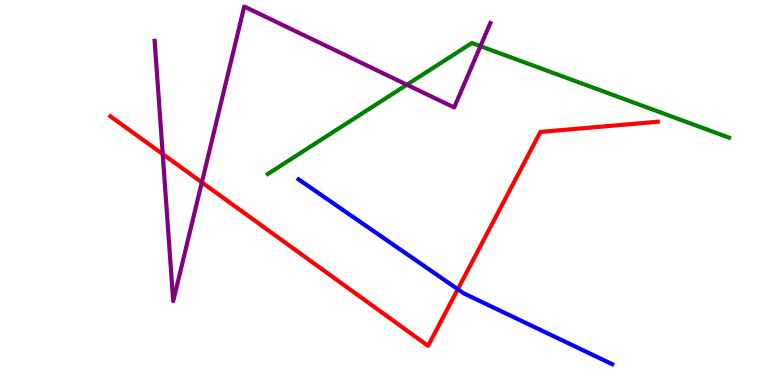[{'lines': ['blue', 'red'], 'intersections': [{'x': 5.91, 'y': 2.49}]}, {'lines': ['green', 'red'], 'intersections': []}, {'lines': ['purple', 'red'], 'intersections': [{'x': 2.1, 'y': 6.0}, {'x': 2.6, 'y': 5.26}]}, {'lines': ['blue', 'green'], 'intersections': []}, {'lines': ['blue', 'purple'], 'intersections': []}, {'lines': ['green', 'purple'], 'intersections': [{'x': 5.25, 'y': 7.8}, {'x': 6.2, 'y': 8.8}]}]